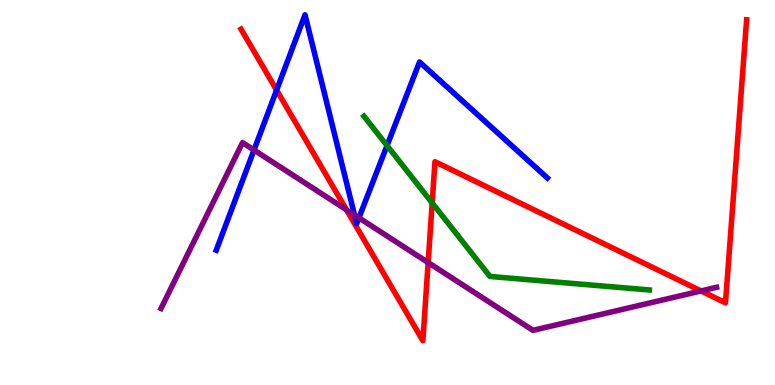[{'lines': ['blue', 'red'], 'intersections': [{'x': 3.57, 'y': 7.66}]}, {'lines': ['green', 'red'], 'intersections': [{'x': 5.58, 'y': 4.73}]}, {'lines': ['purple', 'red'], 'intersections': [{'x': 4.47, 'y': 4.55}, {'x': 5.52, 'y': 3.18}, {'x': 9.05, 'y': 2.44}]}, {'lines': ['blue', 'green'], 'intersections': [{'x': 4.99, 'y': 6.22}]}, {'lines': ['blue', 'purple'], 'intersections': [{'x': 3.28, 'y': 6.1}, {'x': 4.57, 'y': 4.42}, {'x': 4.63, 'y': 4.34}]}, {'lines': ['green', 'purple'], 'intersections': []}]